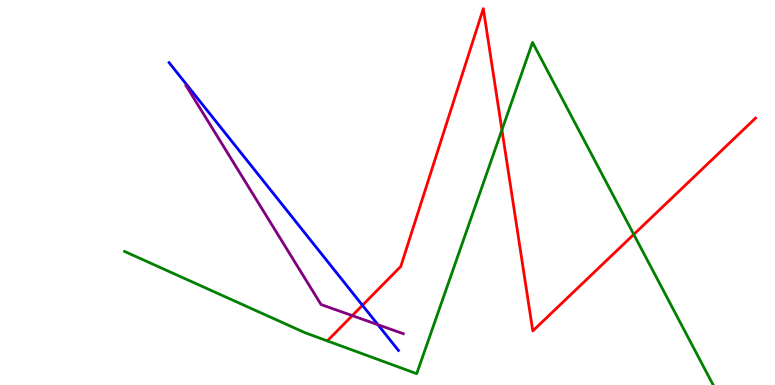[{'lines': ['blue', 'red'], 'intersections': [{'x': 4.68, 'y': 2.07}]}, {'lines': ['green', 'red'], 'intersections': [{'x': 6.48, 'y': 6.63}, {'x': 8.18, 'y': 3.91}]}, {'lines': ['purple', 'red'], 'intersections': [{'x': 4.55, 'y': 1.8}]}, {'lines': ['blue', 'green'], 'intersections': []}, {'lines': ['blue', 'purple'], 'intersections': [{'x': 4.88, 'y': 1.57}]}, {'lines': ['green', 'purple'], 'intersections': []}]